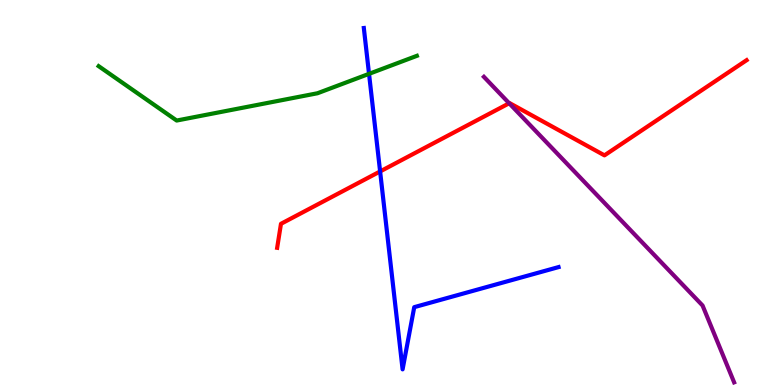[{'lines': ['blue', 'red'], 'intersections': [{'x': 4.9, 'y': 5.55}]}, {'lines': ['green', 'red'], 'intersections': []}, {'lines': ['purple', 'red'], 'intersections': [{'x': 6.57, 'y': 7.32}]}, {'lines': ['blue', 'green'], 'intersections': [{'x': 4.76, 'y': 8.08}]}, {'lines': ['blue', 'purple'], 'intersections': []}, {'lines': ['green', 'purple'], 'intersections': []}]